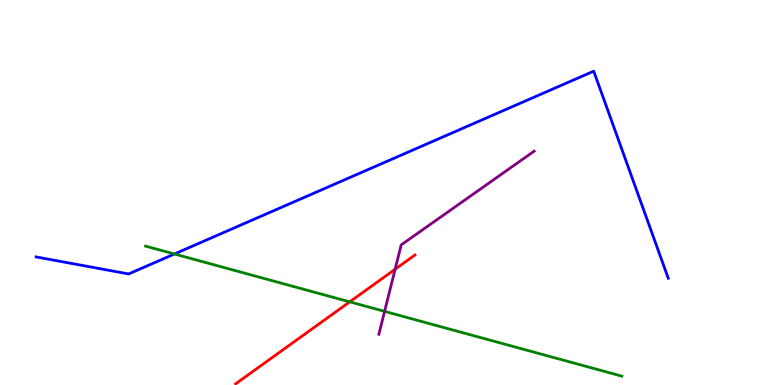[{'lines': ['blue', 'red'], 'intersections': []}, {'lines': ['green', 'red'], 'intersections': [{'x': 4.51, 'y': 2.16}]}, {'lines': ['purple', 'red'], 'intersections': [{'x': 5.1, 'y': 3.01}]}, {'lines': ['blue', 'green'], 'intersections': [{'x': 2.25, 'y': 3.4}]}, {'lines': ['blue', 'purple'], 'intersections': []}, {'lines': ['green', 'purple'], 'intersections': [{'x': 4.96, 'y': 1.91}]}]